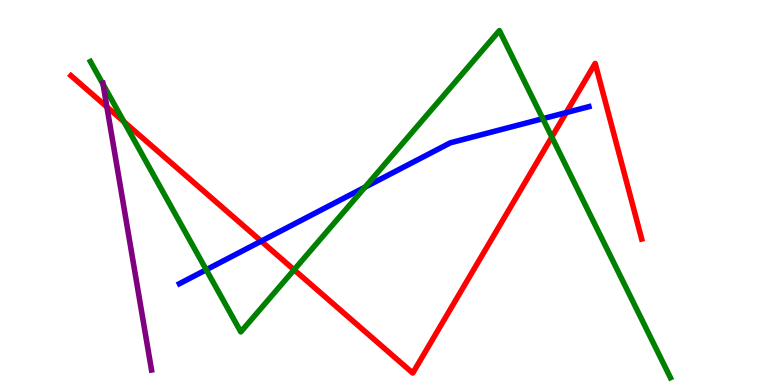[{'lines': ['blue', 'red'], 'intersections': [{'x': 3.37, 'y': 3.74}, {'x': 7.31, 'y': 7.08}]}, {'lines': ['green', 'red'], 'intersections': [{'x': 1.6, 'y': 6.84}, {'x': 3.79, 'y': 2.99}, {'x': 7.12, 'y': 6.44}]}, {'lines': ['purple', 'red'], 'intersections': [{'x': 1.38, 'y': 7.22}]}, {'lines': ['blue', 'green'], 'intersections': [{'x': 2.66, 'y': 2.99}, {'x': 4.71, 'y': 5.14}, {'x': 7.0, 'y': 6.92}]}, {'lines': ['blue', 'purple'], 'intersections': []}, {'lines': ['green', 'purple'], 'intersections': [{'x': 1.33, 'y': 7.81}]}]